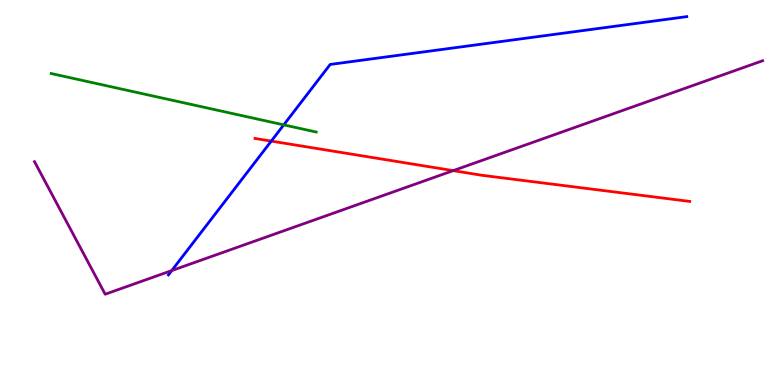[{'lines': ['blue', 'red'], 'intersections': [{'x': 3.5, 'y': 6.34}]}, {'lines': ['green', 'red'], 'intersections': []}, {'lines': ['purple', 'red'], 'intersections': [{'x': 5.85, 'y': 5.57}]}, {'lines': ['blue', 'green'], 'intersections': [{'x': 3.66, 'y': 6.76}]}, {'lines': ['blue', 'purple'], 'intersections': [{'x': 2.22, 'y': 2.97}]}, {'lines': ['green', 'purple'], 'intersections': []}]